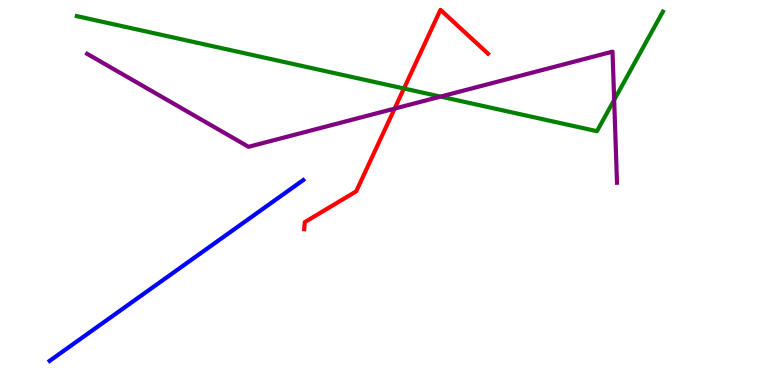[{'lines': ['blue', 'red'], 'intersections': []}, {'lines': ['green', 'red'], 'intersections': [{'x': 5.21, 'y': 7.7}]}, {'lines': ['purple', 'red'], 'intersections': [{'x': 5.09, 'y': 7.18}]}, {'lines': ['blue', 'green'], 'intersections': []}, {'lines': ['blue', 'purple'], 'intersections': []}, {'lines': ['green', 'purple'], 'intersections': [{'x': 5.68, 'y': 7.49}, {'x': 7.92, 'y': 7.4}]}]